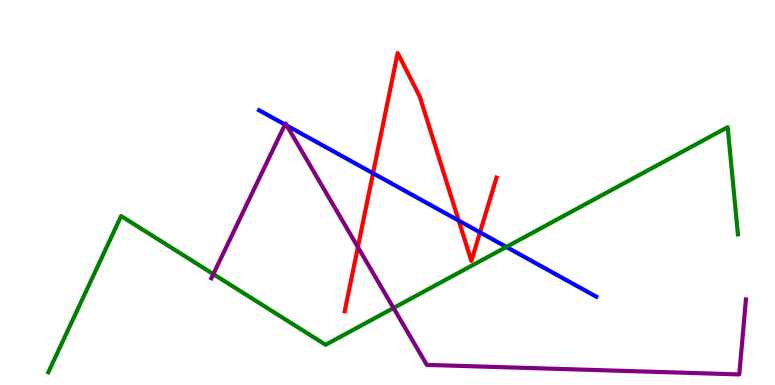[{'lines': ['blue', 'red'], 'intersections': [{'x': 4.81, 'y': 5.5}, {'x': 5.92, 'y': 4.27}, {'x': 6.19, 'y': 3.96}]}, {'lines': ['green', 'red'], 'intersections': []}, {'lines': ['purple', 'red'], 'intersections': [{'x': 4.62, 'y': 3.58}]}, {'lines': ['blue', 'green'], 'intersections': [{'x': 6.53, 'y': 3.59}]}, {'lines': ['blue', 'purple'], 'intersections': [{'x': 3.68, 'y': 6.76}, {'x': 3.7, 'y': 6.74}]}, {'lines': ['green', 'purple'], 'intersections': [{'x': 2.75, 'y': 2.88}, {'x': 5.08, 'y': 2.0}]}]